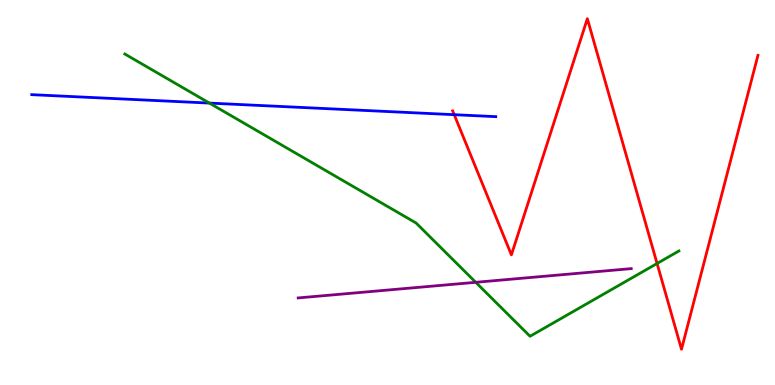[{'lines': ['blue', 'red'], 'intersections': [{'x': 5.86, 'y': 7.02}]}, {'lines': ['green', 'red'], 'intersections': [{'x': 8.48, 'y': 3.16}]}, {'lines': ['purple', 'red'], 'intersections': []}, {'lines': ['blue', 'green'], 'intersections': [{'x': 2.7, 'y': 7.32}]}, {'lines': ['blue', 'purple'], 'intersections': []}, {'lines': ['green', 'purple'], 'intersections': [{'x': 6.14, 'y': 2.67}]}]